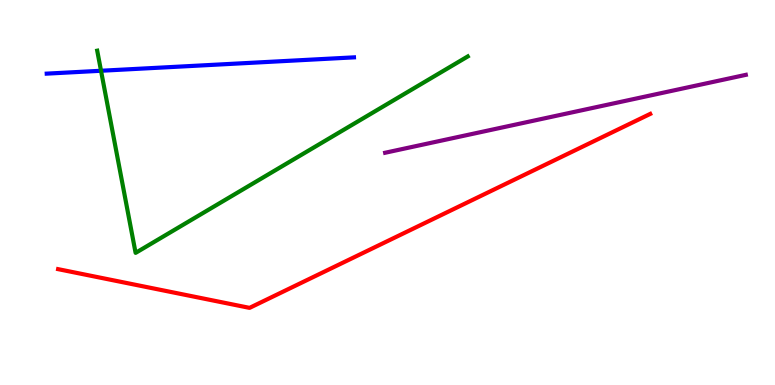[{'lines': ['blue', 'red'], 'intersections': []}, {'lines': ['green', 'red'], 'intersections': []}, {'lines': ['purple', 'red'], 'intersections': []}, {'lines': ['blue', 'green'], 'intersections': [{'x': 1.3, 'y': 8.16}]}, {'lines': ['blue', 'purple'], 'intersections': []}, {'lines': ['green', 'purple'], 'intersections': []}]